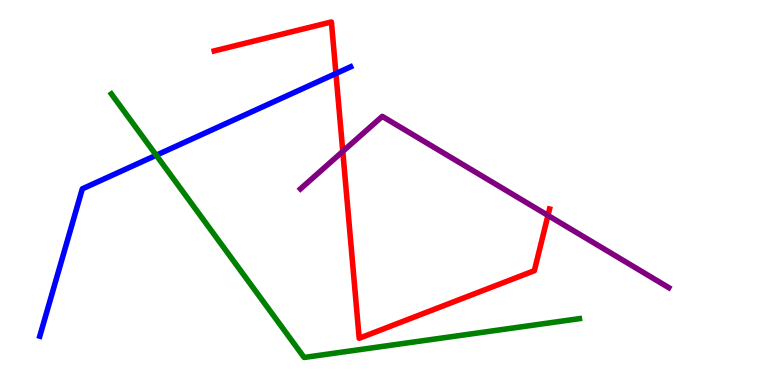[{'lines': ['blue', 'red'], 'intersections': [{'x': 4.33, 'y': 8.09}]}, {'lines': ['green', 'red'], 'intersections': []}, {'lines': ['purple', 'red'], 'intersections': [{'x': 4.42, 'y': 6.07}, {'x': 7.07, 'y': 4.4}]}, {'lines': ['blue', 'green'], 'intersections': [{'x': 2.02, 'y': 5.97}]}, {'lines': ['blue', 'purple'], 'intersections': []}, {'lines': ['green', 'purple'], 'intersections': []}]